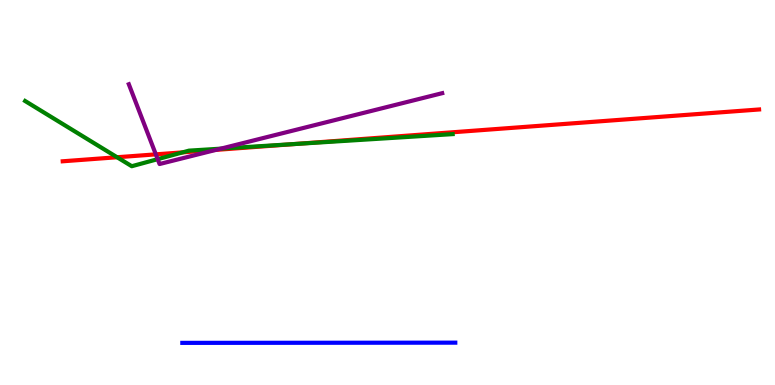[{'lines': ['blue', 'red'], 'intersections': []}, {'lines': ['green', 'red'], 'intersections': [{'x': 1.51, 'y': 5.92}, {'x': 2.36, 'y': 6.04}, {'x': 3.81, 'y': 6.26}]}, {'lines': ['purple', 'red'], 'intersections': [{'x': 2.01, 'y': 5.99}, {'x': 2.79, 'y': 6.11}]}, {'lines': ['blue', 'green'], 'intersections': []}, {'lines': ['blue', 'purple'], 'intersections': []}, {'lines': ['green', 'purple'], 'intersections': [{'x': 2.03, 'y': 5.87}, {'x': 2.85, 'y': 6.14}]}]